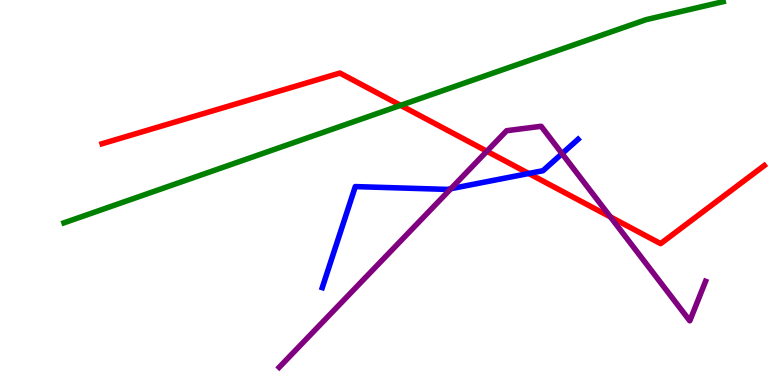[{'lines': ['blue', 'red'], 'intersections': [{'x': 6.82, 'y': 5.49}]}, {'lines': ['green', 'red'], 'intersections': [{'x': 5.17, 'y': 7.26}]}, {'lines': ['purple', 'red'], 'intersections': [{'x': 6.28, 'y': 6.07}, {'x': 7.88, 'y': 4.37}]}, {'lines': ['blue', 'green'], 'intersections': []}, {'lines': ['blue', 'purple'], 'intersections': [{'x': 5.82, 'y': 5.1}, {'x': 7.25, 'y': 6.01}]}, {'lines': ['green', 'purple'], 'intersections': []}]